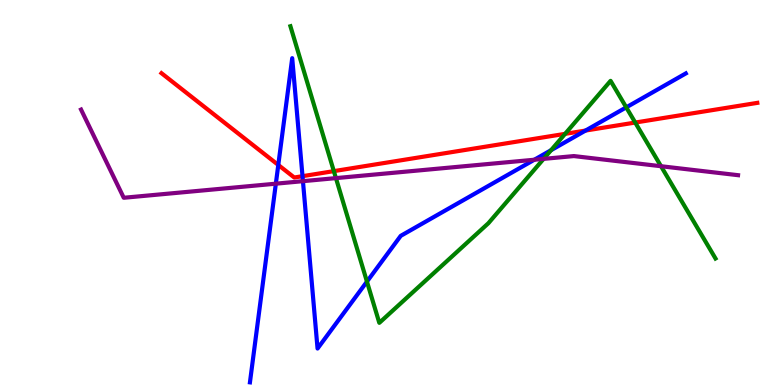[{'lines': ['blue', 'red'], 'intersections': [{'x': 3.59, 'y': 5.72}, {'x': 3.9, 'y': 5.42}, {'x': 7.56, 'y': 6.61}]}, {'lines': ['green', 'red'], 'intersections': [{'x': 4.31, 'y': 5.56}, {'x': 7.29, 'y': 6.52}, {'x': 8.2, 'y': 6.82}]}, {'lines': ['purple', 'red'], 'intersections': []}, {'lines': ['blue', 'green'], 'intersections': [{'x': 4.73, 'y': 2.69}, {'x': 7.11, 'y': 6.1}, {'x': 8.08, 'y': 7.21}]}, {'lines': ['blue', 'purple'], 'intersections': [{'x': 3.56, 'y': 5.23}, {'x': 3.91, 'y': 5.29}, {'x': 6.89, 'y': 5.85}]}, {'lines': ['green', 'purple'], 'intersections': [{'x': 4.33, 'y': 5.37}, {'x': 7.01, 'y': 5.87}, {'x': 8.53, 'y': 5.68}]}]